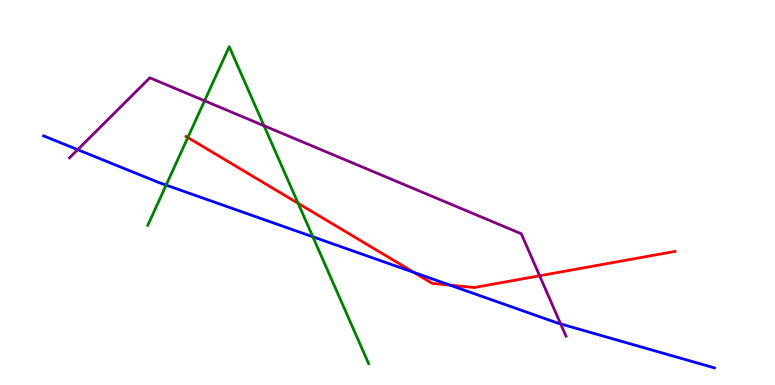[{'lines': ['blue', 'red'], 'intersections': [{'x': 5.34, 'y': 2.92}, {'x': 5.81, 'y': 2.59}]}, {'lines': ['green', 'red'], 'intersections': [{'x': 2.42, 'y': 6.43}, {'x': 3.85, 'y': 4.72}]}, {'lines': ['purple', 'red'], 'intersections': [{'x': 6.96, 'y': 2.84}]}, {'lines': ['blue', 'green'], 'intersections': [{'x': 2.14, 'y': 5.19}, {'x': 4.04, 'y': 3.85}]}, {'lines': ['blue', 'purple'], 'intersections': [{'x': 1.0, 'y': 6.11}, {'x': 7.23, 'y': 1.59}]}, {'lines': ['green', 'purple'], 'intersections': [{'x': 2.64, 'y': 7.38}, {'x': 3.41, 'y': 6.73}]}]